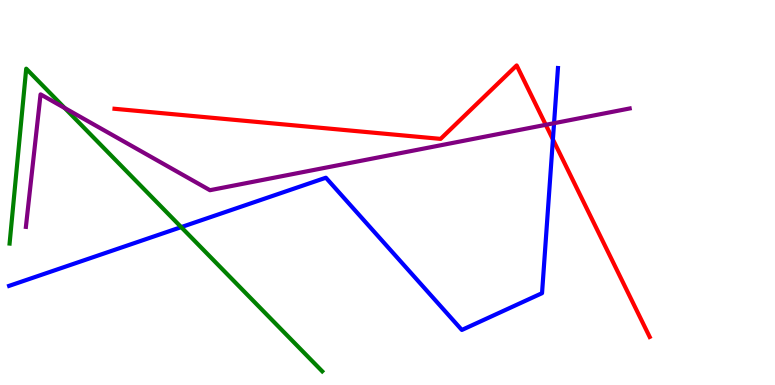[{'lines': ['blue', 'red'], 'intersections': [{'x': 7.13, 'y': 6.38}]}, {'lines': ['green', 'red'], 'intersections': []}, {'lines': ['purple', 'red'], 'intersections': [{'x': 7.04, 'y': 6.76}]}, {'lines': ['blue', 'green'], 'intersections': [{'x': 2.34, 'y': 4.1}]}, {'lines': ['blue', 'purple'], 'intersections': [{'x': 7.15, 'y': 6.8}]}, {'lines': ['green', 'purple'], 'intersections': [{'x': 0.835, 'y': 7.19}]}]